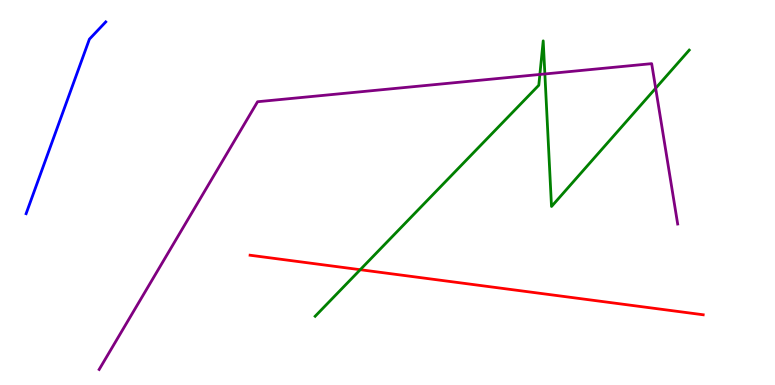[{'lines': ['blue', 'red'], 'intersections': []}, {'lines': ['green', 'red'], 'intersections': [{'x': 4.65, 'y': 2.99}]}, {'lines': ['purple', 'red'], 'intersections': []}, {'lines': ['blue', 'green'], 'intersections': []}, {'lines': ['blue', 'purple'], 'intersections': []}, {'lines': ['green', 'purple'], 'intersections': [{'x': 6.97, 'y': 8.07}, {'x': 7.03, 'y': 8.08}, {'x': 8.46, 'y': 7.71}]}]